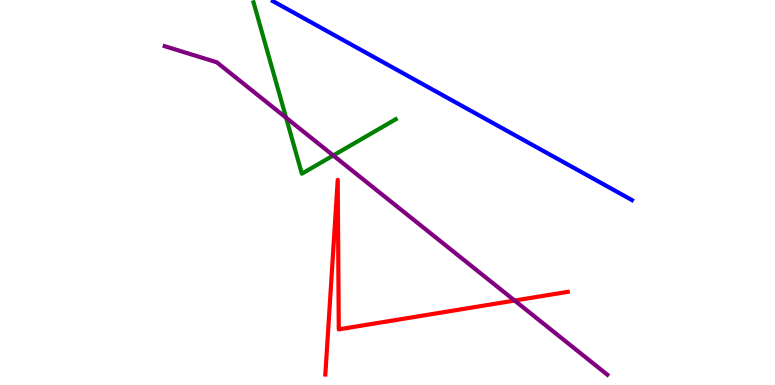[{'lines': ['blue', 'red'], 'intersections': []}, {'lines': ['green', 'red'], 'intersections': []}, {'lines': ['purple', 'red'], 'intersections': [{'x': 6.64, 'y': 2.19}]}, {'lines': ['blue', 'green'], 'intersections': []}, {'lines': ['blue', 'purple'], 'intersections': []}, {'lines': ['green', 'purple'], 'intersections': [{'x': 3.69, 'y': 6.94}, {'x': 4.3, 'y': 5.96}]}]